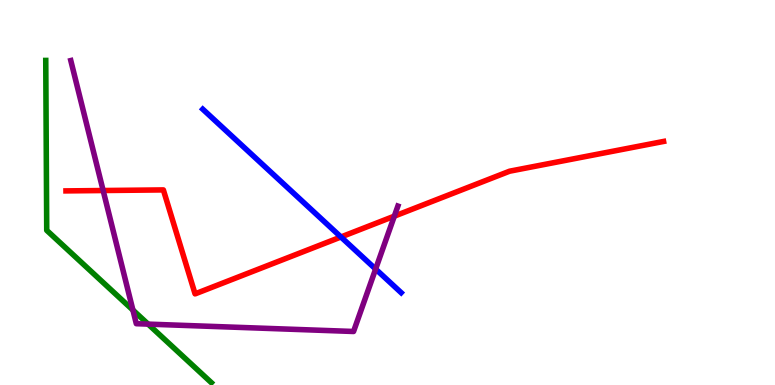[{'lines': ['blue', 'red'], 'intersections': [{'x': 4.4, 'y': 3.84}]}, {'lines': ['green', 'red'], 'intersections': []}, {'lines': ['purple', 'red'], 'intersections': [{'x': 1.33, 'y': 5.05}, {'x': 5.09, 'y': 4.39}]}, {'lines': ['blue', 'green'], 'intersections': []}, {'lines': ['blue', 'purple'], 'intersections': [{'x': 4.85, 'y': 3.01}]}, {'lines': ['green', 'purple'], 'intersections': [{'x': 1.72, 'y': 1.95}, {'x': 1.91, 'y': 1.58}]}]